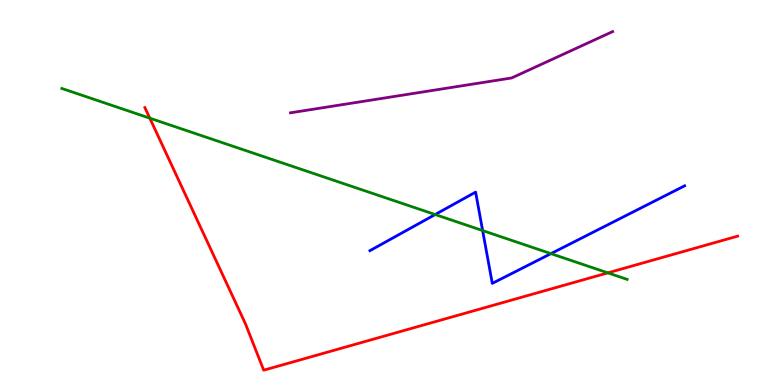[{'lines': ['blue', 'red'], 'intersections': []}, {'lines': ['green', 'red'], 'intersections': [{'x': 1.93, 'y': 6.93}, {'x': 7.84, 'y': 2.91}]}, {'lines': ['purple', 'red'], 'intersections': []}, {'lines': ['blue', 'green'], 'intersections': [{'x': 5.61, 'y': 4.43}, {'x': 6.23, 'y': 4.01}, {'x': 7.11, 'y': 3.41}]}, {'lines': ['blue', 'purple'], 'intersections': []}, {'lines': ['green', 'purple'], 'intersections': []}]